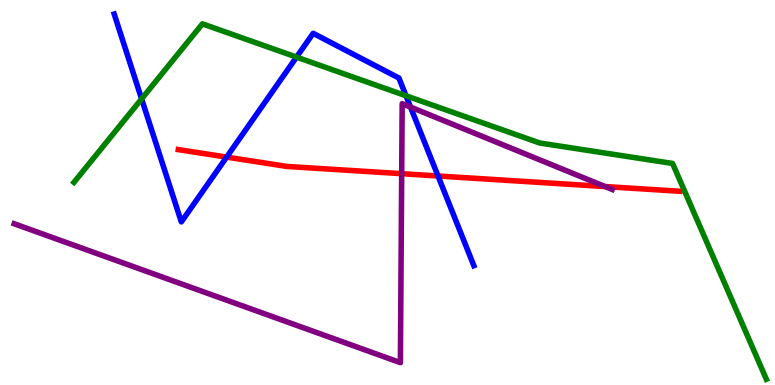[{'lines': ['blue', 'red'], 'intersections': [{'x': 2.92, 'y': 5.92}, {'x': 5.65, 'y': 5.43}]}, {'lines': ['green', 'red'], 'intersections': []}, {'lines': ['purple', 'red'], 'intersections': [{'x': 5.18, 'y': 5.49}, {'x': 7.81, 'y': 5.15}]}, {'lines': ['blue', 'green'], 'intersections': [{'x': 1.83, 'y': 7.43}, {'x': 3.83, 'y': 8.52}, {'x': 5.24, 'y': 7.51}]}, {'lines': ['blue', 'purple'], 'intersections': [{'x': 5.3, 'y': 7.22}]}, {'lines': ['green', 'purple'], 'intersections': []}]